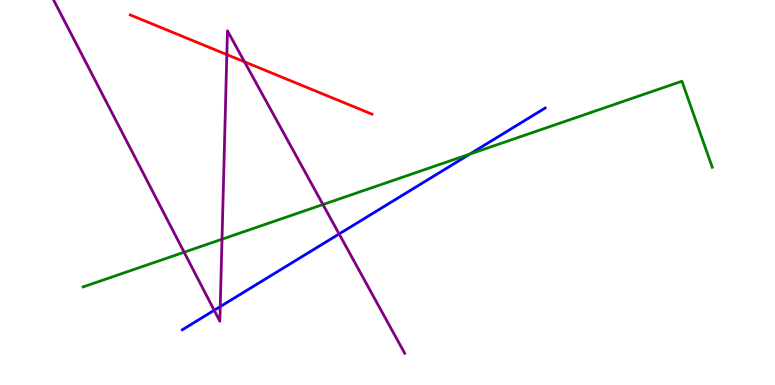[{'lines': ['blue', 'red'], 'intersections': []}, {'lines': ['green', 'red'], 'intersections': []}, {'lines': ['purple', 'red'], 'intersections': [{'x': 2.93, 'y': 8.58}, {'x': 3.16, 'y': 8.39}]}, {'lines': ['blue', 'green'], 'intersections': [{'x': 6.06, 'y': 6.0}]}, {'lines': ['blue', 'purple'], 'intersections': [{'x': 2.76, 'y': 1.94}, {'x': 2.84, 'y': 2.04}, {'x': 4.38, 'y': 3.92}]}, {'lines': ['green', 'purple'], 'intersections': [{'x': 2.38, 'y': 3.45}, {'x': 2.86, 'y': 3.79}, {'x': 4.17, 'y': 4.69}]}]